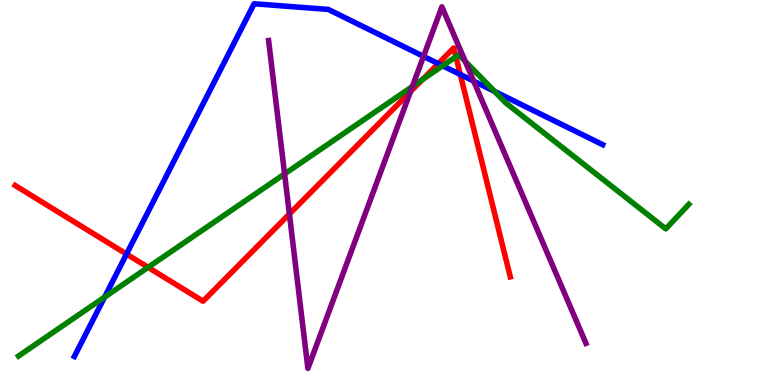[{'lines': ['blue', 'red'], 'intersections': [{'x': 1.63, 'y': 3.4}, {'x': 5.65, 'y': 8.35}, {'x': 5.94, 'y': 8.07}]}, {'lines': ['green', 'red'], 'intersections': [{'x': 1.91, 'y': 3.06}, {'x': 5.45, 'y': 7.93}, {'x': 5.88, 'y': 8.53}]}, {'lines': ['purple', 'red'], 'intersections': [{'x': 3.73, 'y': 4.44}, {'x': 5.3, 'y': 7.62}]}, {'lines': ['blue', 'green'], 'intersections': [{'x': 1.35, 'y': 2.28}, {'x': 5.71, 'y': 8.29}, {'x': 6.38, 'y': 7.63}]}, {'lines': ['blue', 'purple'], 'intersections': [{'x': 5.46, 'y': 8.54}, {'x': 6.11, 'y': 7.89}]}, {'lines': ['green', 'purple'], 'intersections': [{'x': 3.67, 'y': 5.48}, {'x': 5.32, 'y': 7.75}, {'x': 6.0, 'y': 8.41}]}]